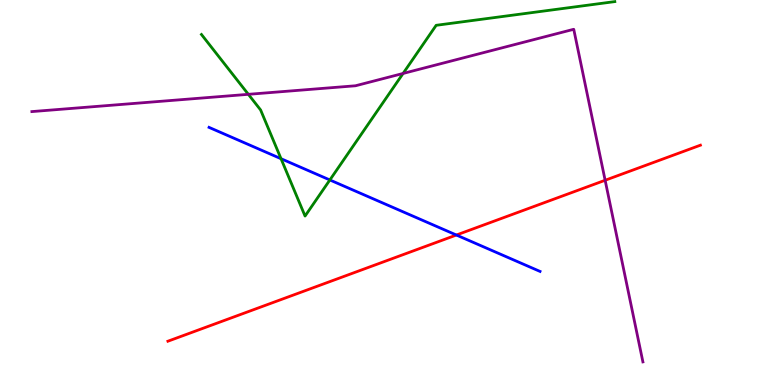[{'lines': ['blue', 'red'], 'intersections': [{'x': 5.89, 'y': 3.9}]}, {'lines': ['green', 'red'], 'intersections': []}, {'lines': ['purple', 'red'], 'intersections': [{'x': 7.81, 'y': 5.32}]}, {'lines': ['blue', 'green'], 'intersections': [{'x': 3.63, 'y': 5.88}, {'x': 4.26, 'y': 5.33}]}, {'lines': ['blue', 'purple'], 'intersections': []}, {'lines': ['green', 'purple'], 'intersections': [{'x': 3.2, 'y': 7.55}, {'x': 5.2, 'y': 8.09}]}]